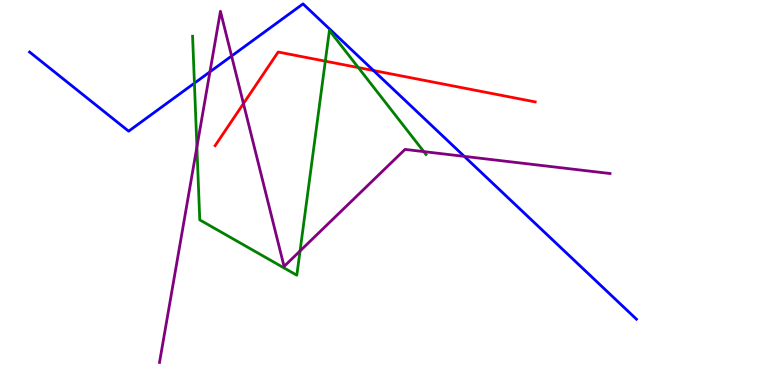[{'lines': ['blue', 'red'], 'intersections': [{'x': 4.82, 'y': 8.17}]}, {'lines': ['green', 'red'], 'intersections': [{'x': 4.2, 'y': 8.41}, {'x': 4.62, 'y': 8.24}]}, {'lines': ['purple', 'red'], 'intersections': [{'x': 3.14, 'y': 7.31}]}, {'lines': ['blue', 'green'], 'intersections': [{'x': 2.51, 'y': 7.84}]}, {'lines': ['blue', 'purple'], 'intersections': [{'x': 2.71, 'y': 8.13}, {'x': 2.99, 'y': 8.54}, {'x': 5.99, 'y': 5.94}]}, {'lines': ['green', 'purple'], 'intersections': [{'x': 2.54, 'y': 6.18}, {'x': 3.87, 'y': 3.48}, {'x': 5.47, 'y': 6.06}]}]